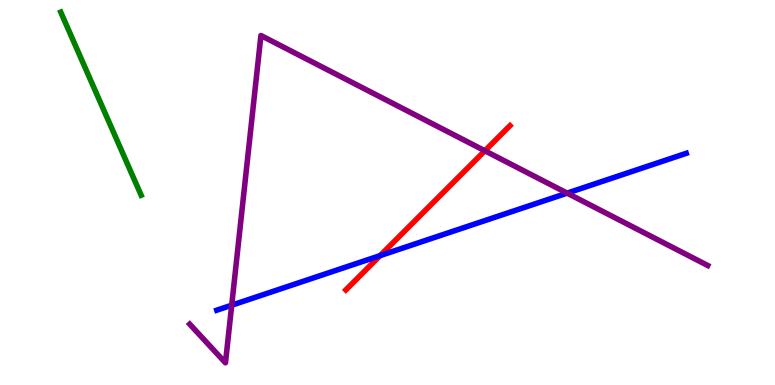[{'lines': ['blue', 'red'], 'intersections': [{'x': 4.9, 'y': 3.36}]}, {'lines': ['green', 'red'], 'intersections': []}, {'lines': ['purple', 'red'], 'intersections': [{'x': 6.26, 'y': 6.08}]}, {'lines': ['blue', 'green'], 'intersections': []}, {'lines': ['blue', 'purple'], 'intersections': [{'x': 2.99, 'y': 2.07}, {'x': 7.32, 'y': 4.98}]}, {'lines': ['green', 'purple'], 'intersections': []}]